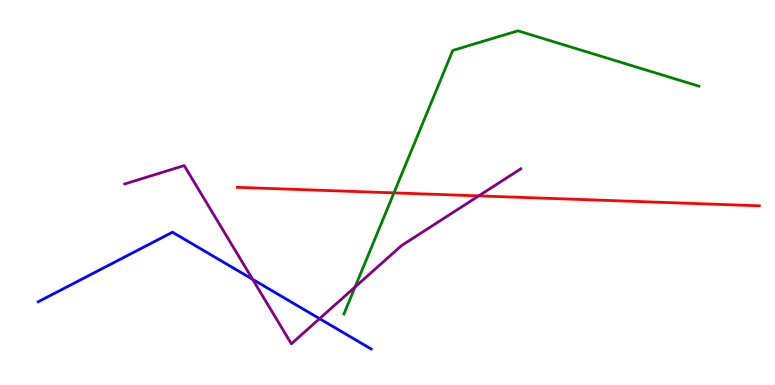[{'lines': ['blue', 'red'], 'intersections': []}, {'lines': ['green', 'red'], 'intersections': [{'x': 5.08, 'y': 4.99}]}, {'lines': ['purple', 'red'], 'intersections': [{'x': 6.18, 'y': 4.91}]}, {'lines': ['blue', 'green'], 'intersections': []}, {'lines': ['blue', 'purple'], 'intersections': [{'x': 3.26, 'y': 2.75}, {'x': 4.12, 'y': 1.72}]}, {'lines': ['green', 'purple'], 'intersections': [{'x': 4.58, 'y': 2.55}]}]